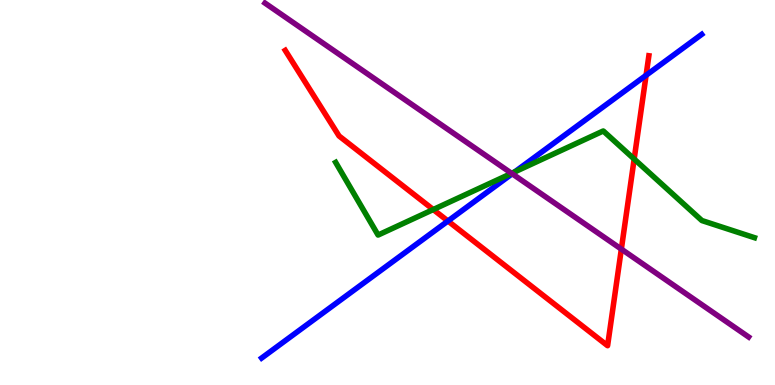[{'lines': ['blue', 'red'], 'intersections': [{'x': 5.78, 'y': 4.26}, {'x': 8.34, 'y': 8.04}]}, {'lines': ['green', 'red'], 'intersections': [{'x': 5.59, 'y': 4.56}, {'x': 8.18, 'y': 5.87}]}, {'lines': ['purple', 'red'], 'intersections': [{'x': 8.02, 'y': 3.53}]}, {'lines': ['blue', 'green'], 'intersections': [{'x': 6.64, 'y': 5.54}]}, {'lines': ['blue', 'purple'], 'intersections': [{'x': 6.61, 'y': 5.49}]}, {'lines': ['green', 'purple'], 'intersections': [{'x': 6.6, 'y': 5.5}]}]